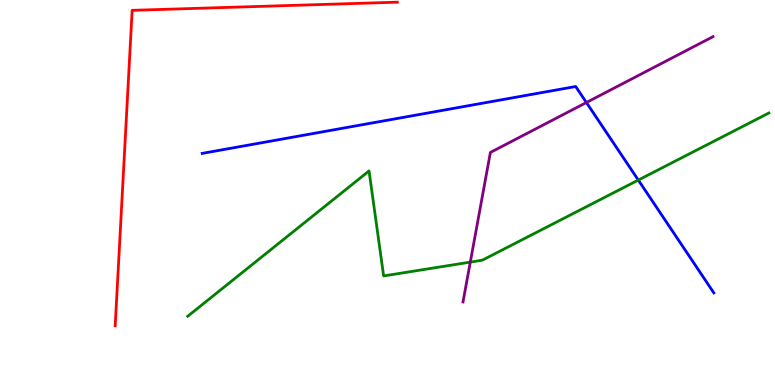[{'lines': ['blue', 'red'], 'intersections': []}, {'lines': ['green', 'red'], 'intersections': []}, {'lines': ['purple', 'red'], 'intersections': []}, {'lines': ['blue', 'green'], 'intersections': [{'x': 8.24, 'y': 5.32}]}, {'lines': ['blue', 'purple'], 'intersections': [{'x': 7.57, 'y': 7.34}]}, {'lines': ['green', 'purple'], 'intersections': [{'x': 6.07, 'y': 3.19}]}]